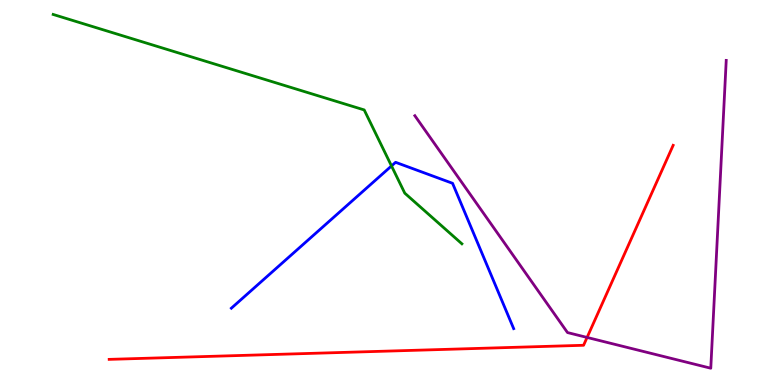[{'lines': ['blue', 'red'], 'intersections': []}, {'lines': ['green', 'red'], 'intersections': []}, {'lines': ['purple', 'red'], 'intersections': [{'x': 7.58, 'y': 1.24}]}, {'lines': ['blue', 'green'], 'intersections': [{'x': 5.05, 'y': 5.69}]}, {'lines': ['blue', 'purple'], 'intersections': []}, {'lines': ['green', 'purple'], 'intersections': []}]